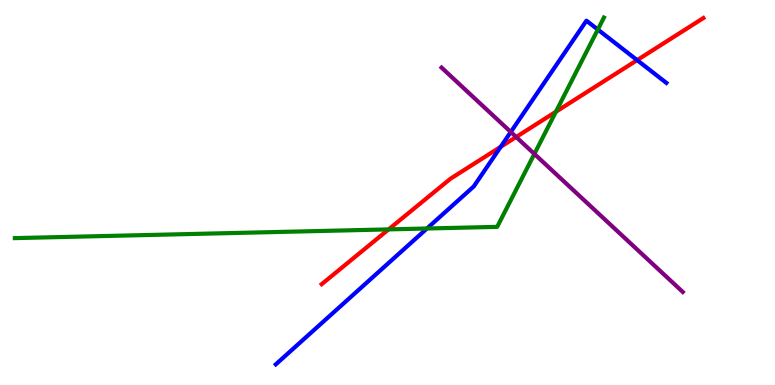[{'lines': ['blue', 'red'], 'intersections': [{'x': 6.46, 'y': 6.19}, {'x': 8.22, 'y': 8.44}]}, {'lines': ['green', 'red'], 'intersections': [{'x': 5.01, 'y': 4.04}, {'x': 7.17, 'y': 7.1}]}, {'lines': ['purple', 'red'], 'intersections': [{'x': 6.66, 'y': 6.44}]}, {'lines': ['blue', 'green'], 'intersections': [{'x': 5.51, 'y': 4.07}, {'x': 7.71, 'y': 9.23}]}, {'lines': ['blue', 'purple'], 'intersections': [{'x': 6.59, 'y': 6.57}]}, {'lines': ['green', 'purple'], 'intersections': [{'x': 6.9, 'y': 6.0}]}]